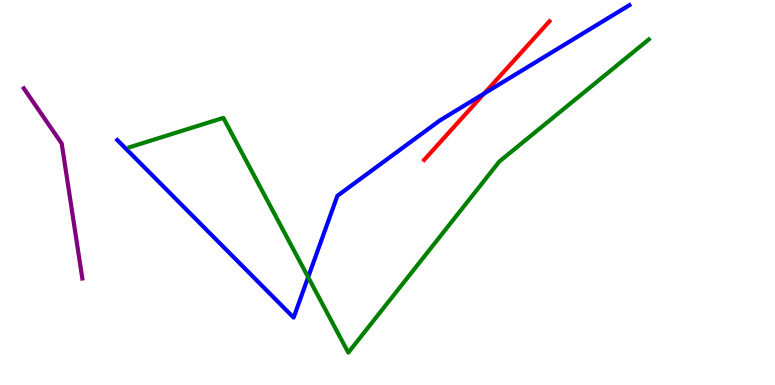[{'lines': ['blue', 'red'], 'intersections': [{'x': 6.25, 'y': 7.57}]}, {'lines': ['green', 'red'], 'intersections': []}, {'lines': ['purple', 'red'], 'intersections': []}, {'lines': ['blue', 'green'], 'intersections': [{'x': 3.98, 'y': 2.8}]}, {'lines': ['blue', 'purple'], 'intersections': []}, {'lines': ['green', 'purple'], 'intersections': []}]